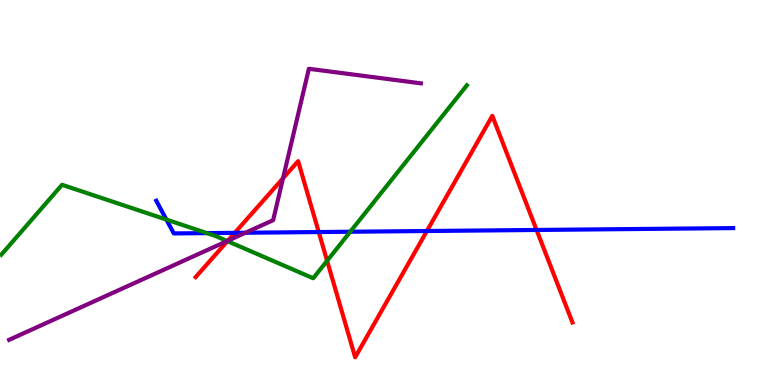[{'lines': ['blue', 'red'], 'intersections': [{'x': 3.03, 'y': 3.95}, {'x': 4.11, 'y': 3.97}, {'x': 5.51, 'y': 4.0}, {'x': 6.92, 'y': 4.03}]}, {'lines': ['green', 'red'], 'intersections': [{'x': 2.93, 'y': 3.74}, {'x': 4.22, 'y': 3.23}]}, {'lines': ['purple', 'red'], 'intersections': [{'x': 2.94, 'y': 3.75}, {'x': 3.65, 'y': 5.37}]}, {'lines': ['blue', 'green'], 'intersections': [{'x': 2.15, 'y': 4.3}, {'x': 2.67, 'y': 3.95}, {'x': 4.52, 'y': 3.98}]}, {'lines': ['blue', 'purple'], 'intersections': [{'x': 3.17, 'y': 3.95}]}, {'lines': ['green', 'purple'], 'intersections': [{'x': 2.93, 'y': 3.74}]}]